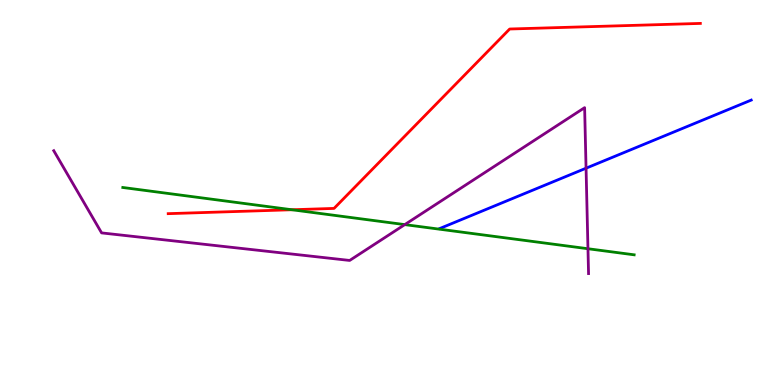[{'lines': ['blue', 'red'], 'intersections': []}, {'lines': ['green', 'red'], 'intersections': [{'x': 3.77, 'y': 4.55}]}, {'lines': ['purple', 'red'], 'intersections': []}, {'lines': ['blue', 'green'], 'intersections': []}, {'lines': ['blue', 'purple'], 'intersections': [{'x': 7.56, 'y': 5.63}]}, {'lines': ['green', 'purple'], 'intersections': [{'x': 5.22, 'y': 4.17}, {'x': 7.59, 'y': 3.54}]}]